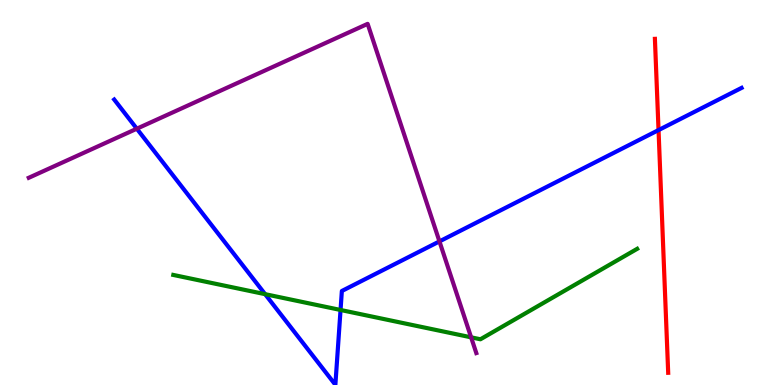[{'lines': ['blue', 'red'], 'intersections': [{'x': 8.5, 'y': 6.62}]}, {'lines': ['green', 'red'], 'intersections': []}, {'lines': ['purple', 'red'], 'intersections': []}, {'lines': ['blue', 'green'], 'intersections': [{'x': 3.42, 'y': 2.36}, {'x': 4.39, 'y': 1.95}]}, {'lines': ['blue', 'purple'], 'intersections': [{'x': 1.77, 'y': 6.66}, {'x': 5.67, 'y': 3.73}]}, {'lines': ['green', 'purple'], 'intersections': [{'x': 6.08, 'y': 1.24}]}]